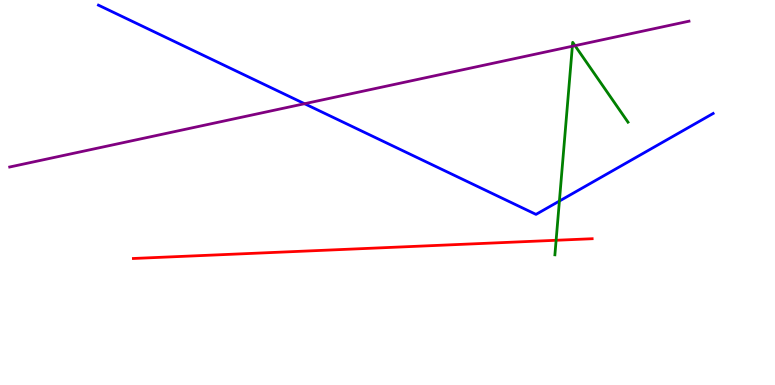[{'lines': ['blue', 'red'], 'intersections': []}, {'lines': ['green', 'red'], 'intersections': [{'x': 7.18, 'y': 3.76}]}, {'lines': ['purple', 'red'], 'intersections': []}, {'lines': ['blue', 'green'], 'intersections': [{'x': 7.22, 'y': 4.78}]}, {'lines': ['blue', 'purple'], 'intersections': [{'x': 3.93, 'y': 7.31}]}, {'lines': ['green', 'purple'], 'intersections': [{'x': 7.39, 'y': 8.8}, {'x': 7.42, 'y': 8.81}]}]